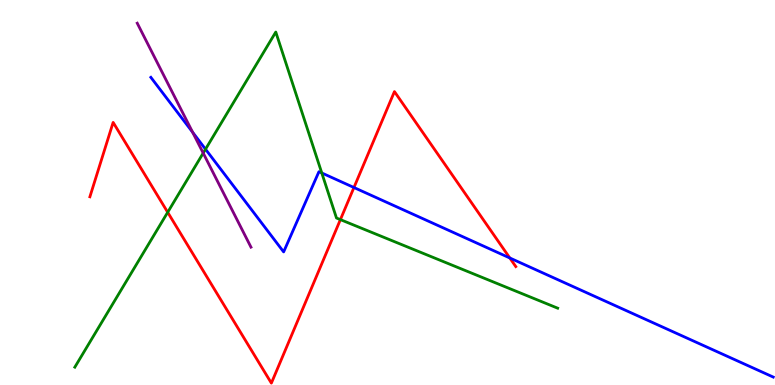[{'lines': ['blue', 'red'], 'intersections': [{'x': 4.57, 'y': 5.13}, {'x': 6.58, 'y': 3.3}]}, {'lines': ['green', 'red'], 'intersections': [{'x': 2.16, 'y': 4.49}, {'x': 4.39, 'y': 4.3}]}, {'lines': ['purple', 'red'], 'intersections': []}, {'lines': ['blue', 'green'], 'intersections': [{'x': 2.65, 'y': 6.12}, {'x': 4.15, 'y': 5.51}]}, {'lines': ['blue', 'purple'], 'intersections': [{'x': 2.49, 'y': 6.56}]}, {'lines': ['green', 'purple'], 'intersections': [{'x': 2.62, 'y': 6.02}]}]